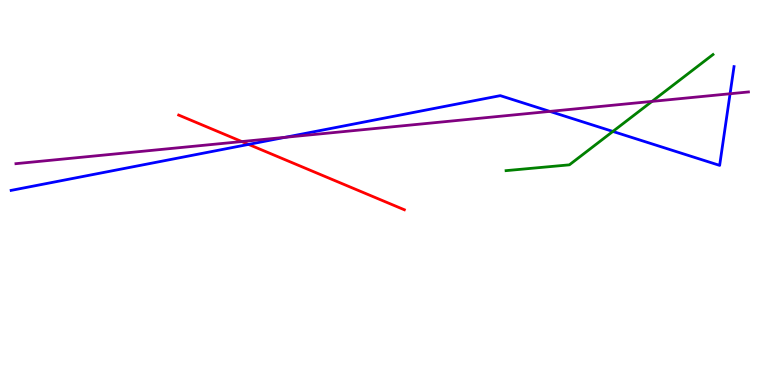[{'lines': ['blue', 'red'], 'intersections': [{'x': 3.21, 'y': 6.25}]}, {'lines': ['green', 'red'], 'intersections': []}, {'lines': ['purple', 'red'], 'intersections': [{'x': 3.12, 'y': 6.32}]}, {'lines': ['blue', 'green'], 'intersections': [{'x': 7.91, 'y': 6.59}]}, {'lines': ['blue', 'purple'], 'intersections': [{'x': 3.68, 'y': 6.43}, {'x': 7.09, 'y': 7.11}, {'x': 9.42, 'y': 7.56}]}, {'lines': ['green', 'purple'], 'intersections': [{'x': 8.41, 'y': 7.37}]}]